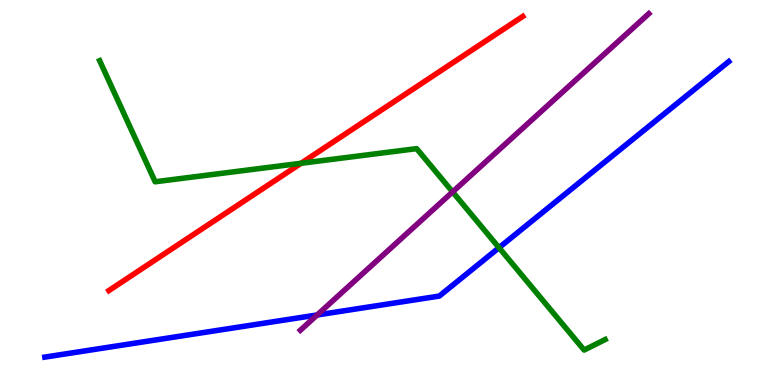[{'lines': ['blue', 'red'], 'intersections': []}, {'lines': ['green', 'red'], 'intersections': [{'x': 3.88, 'y': 5.76}]}, {'lines': ['purple', 'red'], 'intersections': []}, {'lines': ['blue', 'green'], 'intersections': [{'x': 6.44, 'y': 3.57}]}, {'lines': ['blue', 'purple'], 'intersections': [{'x': 4.09, 'y': 1.82}]}, {'lines': ['green', 'purple'], 'intersections': [{'x': 5.84, 'y': 5.02}]}]